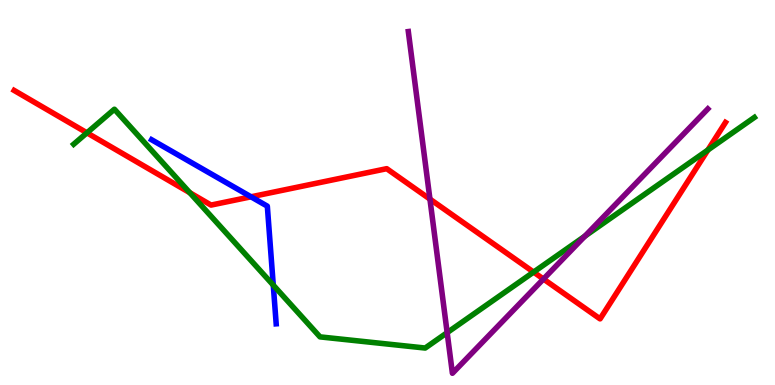[{'lines': ['blue', 'red'], 'intersections': [{'x': 3.24, 'y': 4.89}]}, {'lines': ['green', 'red'], 'intersections': [{'x': 1.12, 'y': 6.55}, {'x': 2.45, 'y': 4.99}, {'x': 6.89, 'y': 2.93}, {'x': 9.13, 'y': 6.1}]}, {'lines': ['purple', 'red'], 'intersections': [{'x': 5.55, 'y': 4.83}, {'x': 7.01, 'y': 2.75}]}, {'lines': ['blue', 'green'], 'intersections': [{'x': 3.53, 'y': 2.59}]}, {'lines': ['blue', 'purple'], 'intersections': []}, {'lines': ['green', 'purple'], 'intersections': [{'x': 5.77, 'y': 1.36}, {'x': 7.55, 'y': 3.87}]}]